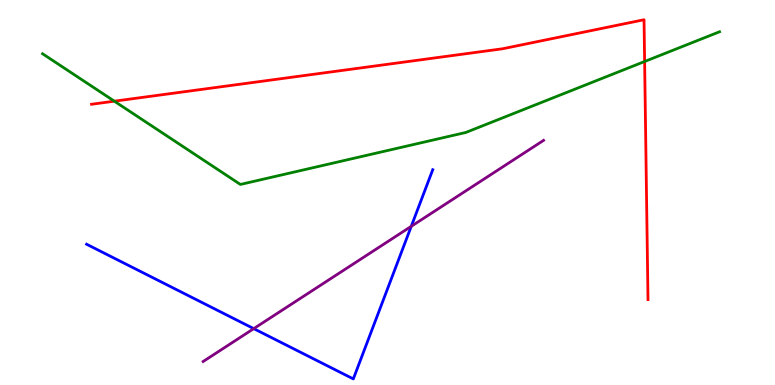[{'lines': ['blue', 'red'], 'intersections': []}, {'lines': ['green', 'red'], 'intersections': [{'x': 1.48, 'y': 7.37}, {'x': 8.32, 'y': 8.4}]}, {'lines': ['purple', 'red'], 'intersections': []}, {'lines': ['blue', 'green'], 'intersections': []}, {'lines': ['blue', 'purple'], 'intersections': [{'x': 3.27, 'y': 1.46}, {'x': 5.31, 'y': 4.12}]}, {'lines': ['green', 'purple'], 'intersections': []}]